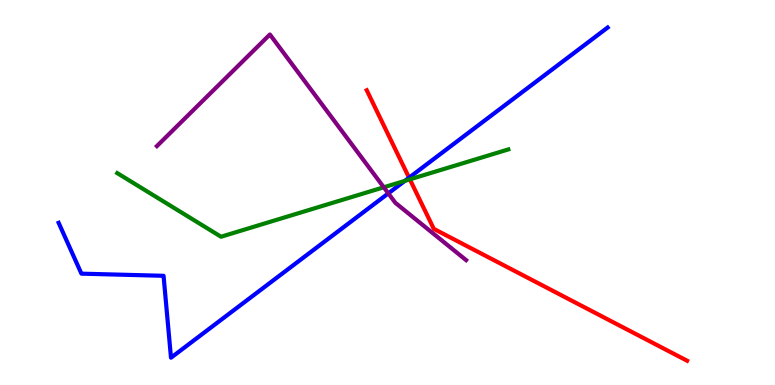[{'lines': ['blue', 'red'], 'intersections': [{'x': 5.28, 'y': 5.38}]}, {'lines': ['green', 'red'], 'intersections': [{'x': 5.29, 'y': 5.34}]}, {'lines': ['purple', 'red'], 'intersections': []}, {'lines': ['blue', 'green'], 'intersections': [{'x': 5.22, 'y': 5.3}]}, {'lines': ['blue', 'purple'], 'intersections': [{'x': 5.01, 'y': 4.98}]}, {'lines': ['green', 'purple'], 'intersections': [{'x': 4.95, 'y': 5.14}]}]